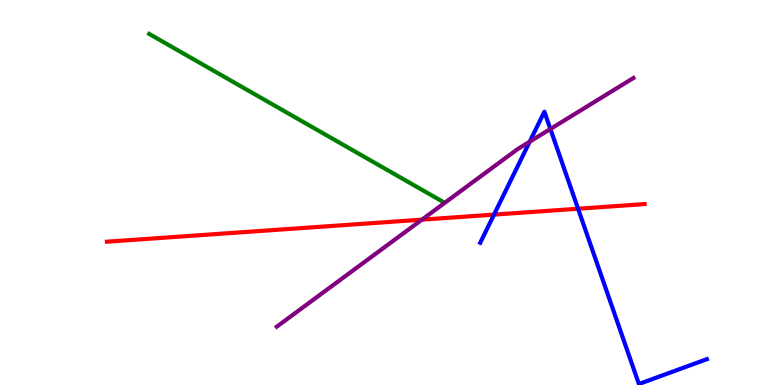[{'lines': ['blue', 'red'], 'intersections': [{'x': 6.37, 'y': 4.43}, {'x': 7.46, 'y': 4.58}]}, {'lines': ['green', 'red'], 'intersections': []}, {'lines': ['purple', 'red'], 'intersections': [{'x': 5.44, 'y': 4.29}]}, {'lines': ['blue', 'green'], 'intersections': []}, {'lines': ['blue', 'purple'], 'intersections': [{'x': 6.83, 'y': 6.32}, {'x': 7.1, 'y': 6.65}]}, {'lines': ['green', 'purple'], 'intersections': []}]